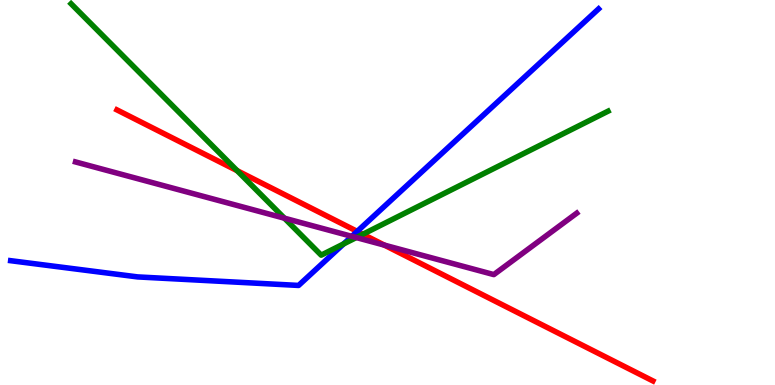[{'lines': ['blue', 'red'], 'intersections': [{'x': 4.61, 'y': 3.99}]}, {'lines': ['green', 'red'], 'intersections': [{'x': 3.06, 'y': 5.57}, {'x': 4.68, 'y': 3.92}]}, {'lines': ['purple', 'red'], 'intersections': [{'x': 4.96, 'y': 3.63}]}, {'lines': ['blue', 'green'], 'intersections': [{'x': 4.43, 'y': 3.67}]}, {'lines': ['blue', 'purple'], 'intersections': [{'x': 4.54, 'y': 3.86}]}, {'lines': ['green', 'purple'], 'intersections': [{'x': 3.67, 'y': 4.33}, {'x': 4.6, 'y': 3.83}]}]